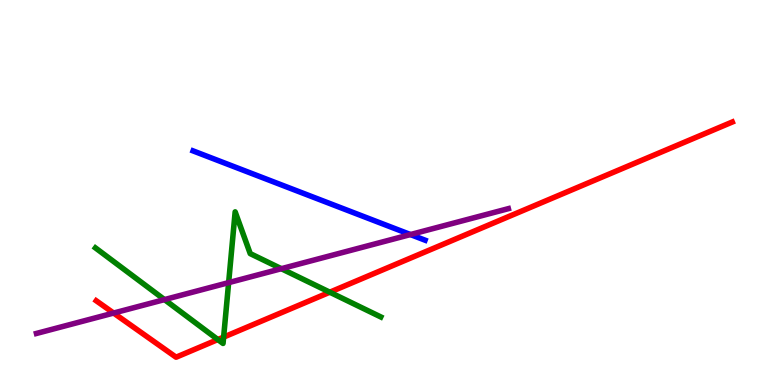[{'lines': ['blue', 'red'], 'intersections': []}, {'lines': ['green', 'red'], 'intersections': [{'x': 2.81, 'y': 1.18}, {'x': 2.89, 'y': 1.24}, {'x': 4.26, 'y': 2.41}]}, {'lines': ['purple', 'red'], 'intersections': [{'x': 1.47, 'y': 1.87}]}, {'lines': ['blue', 'green'], 'intersections': []}, {'lines': ['blue', 'purple'], 'intersections': [{'x': 5.3, 'y': 3.91}]}, {'lines': ['green', 'purple'], 'intersections': [{'x': 2.12, 'y': 2.22}, {'x': 2.95, 'y': 2.66}, {'x': 3.63, 'y': 3.02}]}]